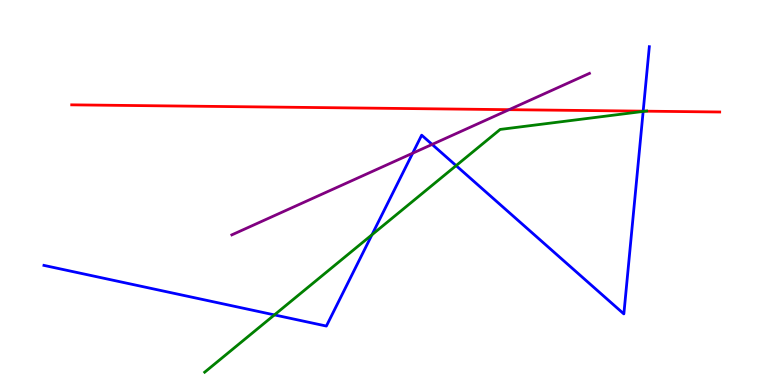[{'lines': ['blue', 'red'], 'intersections': [{'x': 8.3, 'y': 7.11}]}, {'lines': ['green', 'red'], 'intersections': [{'x': 8.32, 'y': 7.11}]}, {'lines': ['purple', 'red'], 'intersections': [{'x': 6.57, 'y': 7.15}]}, {'lines': ['blue', 'green'], 'intersections': [{'x': 3.54, 'y': 1.82}, {'x': 4.8, 'y': 3.9}, {'x': 5.89, 'y': 5.7}, {'x': 8.3, 'y': 7.11}]}, {'lines': ['blue', 'purple'], 'intersections': [{'x': 5.32, 'y': 6.02}, {'x': 5.58, 'y': 6.25}]}, {'lines': ['green', 'purple'], 'intersections': []}]